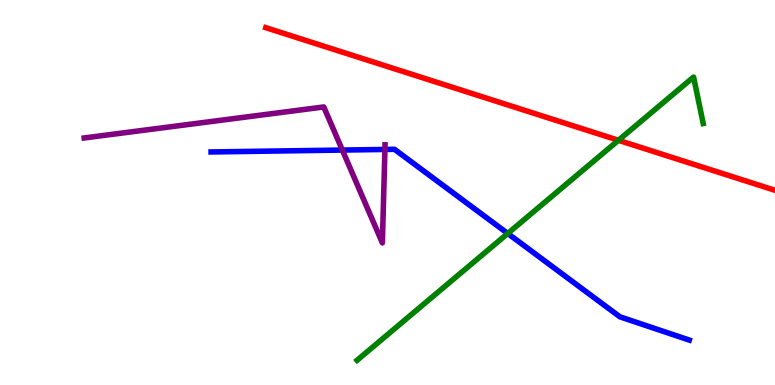[{'lines': ['blue', 'red'], 'intersections': []}, {'lines': ['green', 'red'], 'intersections': [{'x': 7.98, 'y': 6.36}]}, {'lines': ['purple', 'red'], 'intersections': []}, {'lines': ['blue', 'green'], 'intersections': [{'x': 6.55, 'y': 3.94}]}, {'lines': ['blue', 'purple'], 'intersections': [{'x': 4.42, 'y': 6.1}, {'x': 4.97, 'y': 6.12}]}, {'lines': ['green', 'purple'], 'intersections': []}]